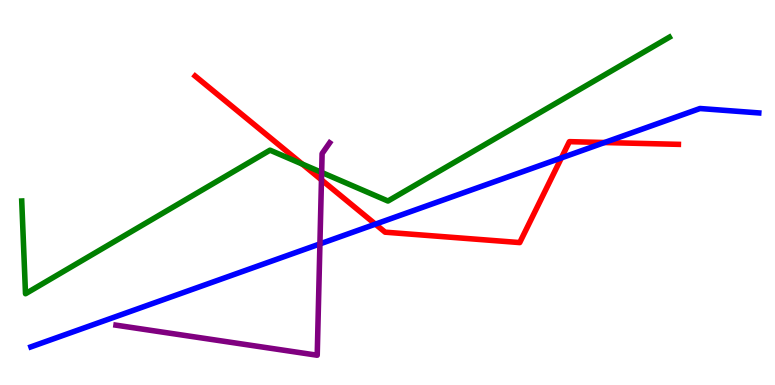[{'lines': ['blue', 'red'], 'intersections': [{'x': 4.84, 'y': 4.18}, {'x': 7.24, 'y': 5.9}, {'x': 7.8, 'y': 6.3}]}, {'lines': ['green', 'red'], 'intersections': [{'x': 3.9, 'y': 5.74}]}, {'lines': ['purple', 'red'], 'intersections': [{'x': 4.15, 'y': 5.33}]}, {'lines': ['blue', 'green'], 'intersections': []}, {'lines': ['blue', 'purple'], 'intersections': [{'x': 4.13, 'y': 3.66}]}, {'lines': ['green', 'purple'], 'intersections': [{'x': 4.15, 'y': 5.52}]}]